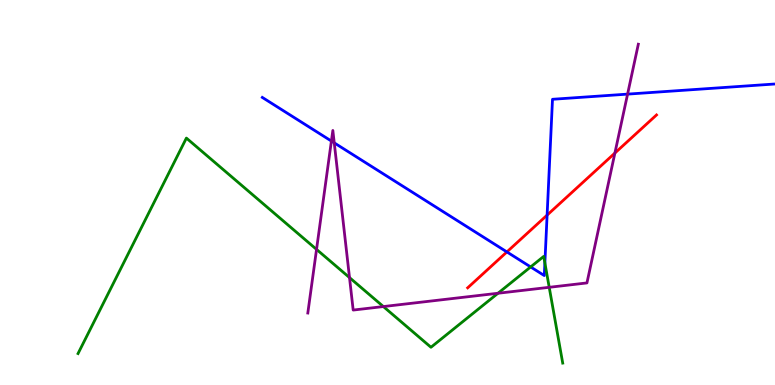[{'lines': ['blue', 'red'], 'intersections': [{'x': 6.54, 'y': 3.46}, {'x': 7.06, 'y': 4.41}]}, {'lines': ['green', 'red'], 'intersections': []}, {'lines': ['purple', 'red'], 'intersections': [{'x': 7.93, 'y': 6.02}]}, {'lines': ['blue', 'green'], 'intersections': [{'x': 6.85, 'y': 3.07}, {'x': 7.03, 'y': 3.17}]}, {'lines': ['blue', 'purple'], 'intersections': [{'x': 4.28, 'y': 6.34}, {'x': 4.31, 'y': 6.29}, {'x': 8.1, 'y': 7.56}]}, {'lines': ['green', 'purple'], 'intersections': [{'x': 4.08, 'y': 3.52}, {'x': 4.51, 'y': 2.79}, {'x': 4.95, 'y': 2.04}, {'x': 6.43, 'y': 2.38}, {'x': 7.09, 'y': 2.54}]}]